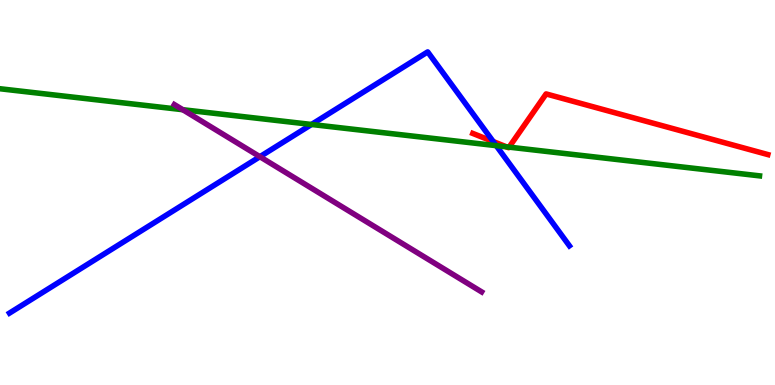[{'lines': ['blue', 'red'], 'intersections': [{'x': 6.36, 'y': 6.32}]}, {'lines': ['green', 'red'], 'intersections': [{'x': 6.54, 'y': 6.19}, {'x': 6.57, 'y': 6.18}]}, {'lines': ['purple', 'red'], 'intersections': []}, {'lines': ['blue', 'green'], 'intersections': [{'x': 4.02, 'y': 6.77}, {'x': 6.4, 'y': 6.22}]}, {'lines': ['blue', 'purple'], 'intersections': [{'x': 3.35, 'y': 5.93}]}, {'lines': ['green', 'purple'], 'intersections': [{'x': 2.36, 'y': 7.15}]}]